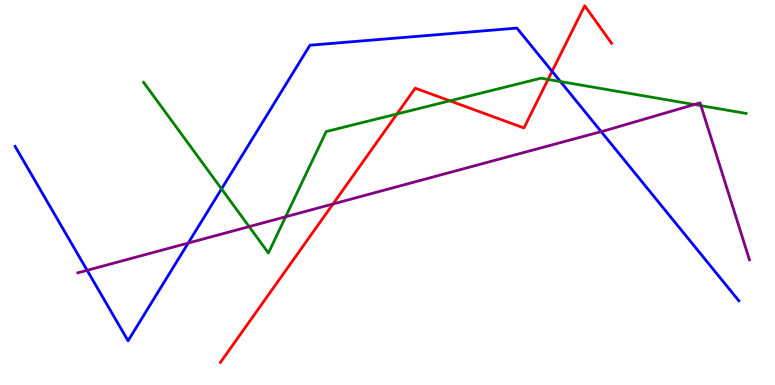[{'lines': ['blue', 'red'], 'intersections': [{'x': 7.12, 'y': 8.15}]}, {'lines': ['green', 'red'], 'intersections': [{'x': 5.12, 'y': 7.04}, {'x': 5.8, 'y': 7.38}, {'x': 7.07, 'y': 7.94}]}, {'lines': ['purple', 'red'], 'intersections': [{'x': 4.3, 'y': 4.7}]}, {'lines': ['blue', 'green'], 'intersections': [{'x': 2.86, 'y': 5.09}, {'x': 7.23, 'y': 7.88}]}, {'lines': ['blue', 'purple'], 'intersections': [{'x': 1.12, 'y': 2.98}, {'x': 2.43, 'y': 3.69}, {'x': 7.76, 'y': 6.58}]}, {'lines': ['green', 'purple'], 'intersections': [{'x': 3.21, 'y': 4.11}, {'x': 3.69, 'y': 4.37}, {'x': 8.96, 'y': 7.28}, {'x': 9.04, 'y': 7.26}]}]